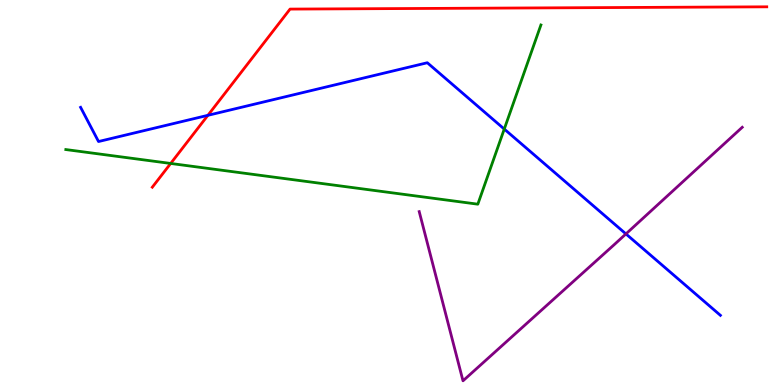[{'lines': ['blue', 'red'], 'intersections': [{'x': 2.68, 'y': 7.0}]}, {'lines': ['green', 'red'], 'intersections': [{'x': 2.2, 'y': 5.75}]}, {'lines': ['purple', 'red'], 'intersections': []}, {'lines': ['blue', 'green'], 'intersections': [{'x': 6.51, 'y': 6.65}]}, {'lines': ['blue', 'purple'], 'intersections': [{'x': 8.08, 'y': 3.92}]}, {'lines': ['green', 'purple'], 'intersections': []}]